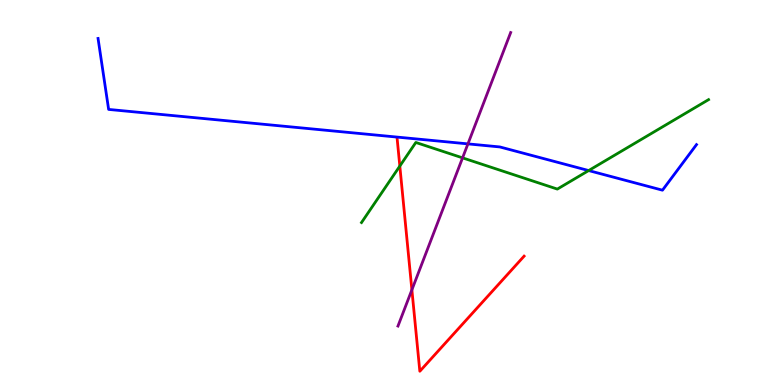[{'lines': ['blue', 'red'], 'intersections': []}, {'lines': ['green', 'red'], 'intersections': [{'x': 5.16, 'y': 5.69}]}, {'lines': ['purple', 'red'], 'intersections': [{'x': 5.31, 'y': 2.47}]}, {'lines': ['blue', 'green'], 'intersections': [{'x': 7.6, 'y': 5.57}]}, {'lines': ['blue', 'purple'], 'intersections': [{'x': 6.04, 'y': 6.26}]}, {'lines': ['green', 'purple'], 'intersections': [{'x': 5.97, 'y': 5.9}]}]